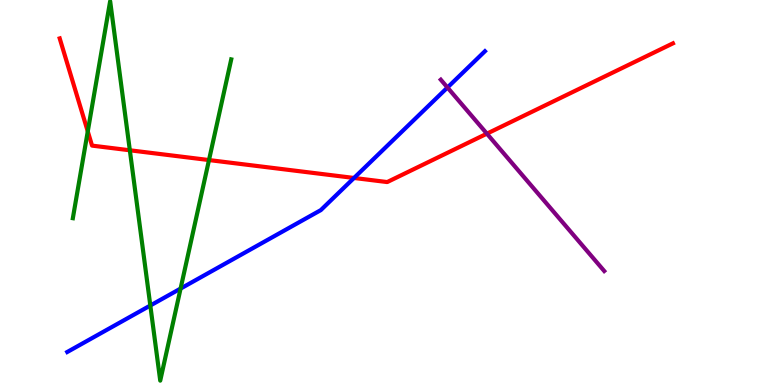[{'lines': ['blue', 'red'], 'intersections': [{'x': 4.57, 'y': 5.38}]}, {'lines': ['green', 'red'], 'intersections': [{'x': 1.13, 'y': 6.59}, {'x': 1.68, 'y': 6.1}, {'x': 2.7, 'y': 5.84}]}, {'lines': ['purple', 'red'], 'intersections': [{'x': 6.28, 'y': 6.53}]}, {'lines': ['blue', 'green'], 'intersections': [{'x': 1.94, 'y': 2.06}, {'x': 2.33, 'y': 2.5}]}, {'lines': ['blue', 'purple'], 'intersections': [{'x': 5.77, 'y': 7.73}]}, {'lines': ['green', 'purple'], 'intersections': []}]